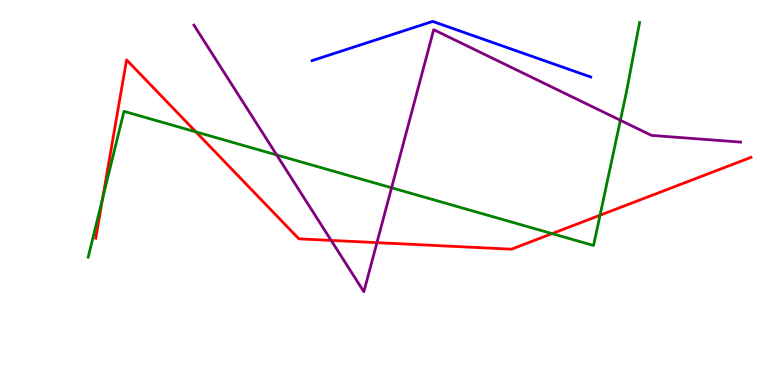[{'lines': ['blue', 'red'], 'intersections': []}, {'lines': ['green', 'red'], 'intersections': [{'x': 1.32, 'y': 4.85}, {'x': 2.53, 'y': 6.57}, {'x': 7.12, 'y': 3.93}, {'x': 7.74, 'y': 4.41}]}, {'lines': ['purple', 'red'], 'intersections': [{'x': 4.27, 'y': 3.76}, {'x': 4.86, 'y': 3.7}]}, {'lines': ['blue', 'green'], 'intersections': []}, {'lines': ['blue', 'purple'], 'intersections': []}, {'lines': ['green', 'purple'], 'intersections': [{'x': 3.57, 'y': 5.97}, {'x': 5.05, 'y': 5.12}, {'x': 8.0, 'y': 6.88}]}]